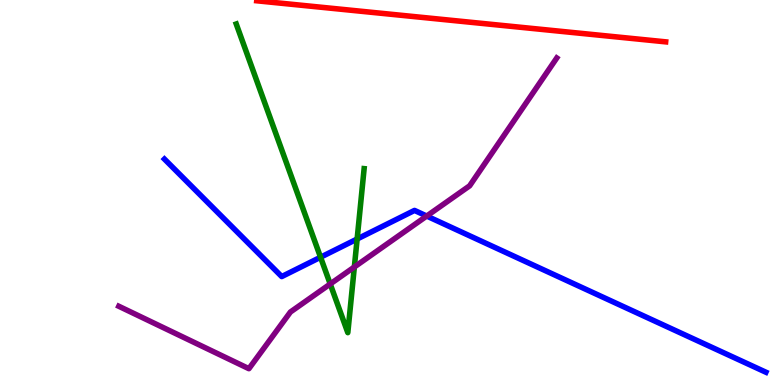[{'lines': ['blue', 'red'], 'intersections': []}, {'lines': ['green', 'red'], 'intersections': []}, {'lines': ['purple', 'red'], 'intersections': []}, {'lines': ['blue', 'green'], 'intersections': [{'x': 4.14, 'y': 3.32}, {'x': 4.61, 'y': 3.79}]}, {'lines': ['blue', 'purple'], 'intersections': [{'x': 5.51, 'y': 4.39}]}, {'lines': ['green', 'purple'], 'intersections': [{'x': 4.26, 'y': 2.62}, {'x': 4.57, 'y': 3.07}]}]